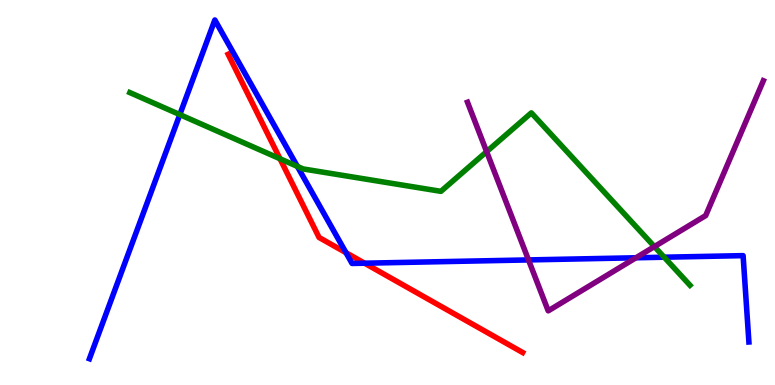[{'lines': ['blue', 'red'], 'intersections': [{'x': 4.46, 'y': 3.44}, {'x': 4.7, 'y': 3.16}]}, {'lines': ['green', 'red'], 'intersections': [{'x': 3.61, 'y': 5.88}]}, {'lines': ['purple', 'red'], 'intersections': []}, {'lines': ['blue', 'green'], 'intersections': [{'x': 2.32, 'y': 7.02}, {'x': 3.84, 'y': 5.68}, {'x': 8.57, 'y': 3.32}]}, {'lines': ['blue', 'purple'], 'intersections': [{'x': 6.82, 'y': 3.25}, {'x': 8.21, 'y': 3.3}]}, {'lines': ['green', 'purple'], 'intersections': [{'x': 6.28, 'y': 6.06}, {'x': 8.44, 'y': 3.59}]}]